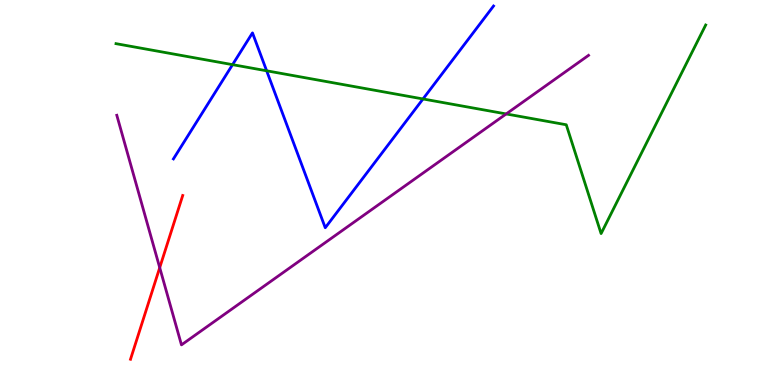[{'lines': ['blue', 'red'], 'intersections': []}, {'lines': ['green', 'red'], 'intersections': []}, {'lines': ['purple', 'red'], 'intersections': [{'x': 2.06, 'y': 3.05}]}, {'lines': ['blue', 'green'], 'intersections': [{'x': 3.0, 'y': 8.32}, {'x': 3.44, 'y': 8.16}, {'x': 5.46, 'y': 7.43}]}, {'lines': ['blue', 'purple'], 'intersections': []}, {'lines': ['green', 'purple'], 'intersections': [{'x': 6.53, 'y': 7.04}]}]